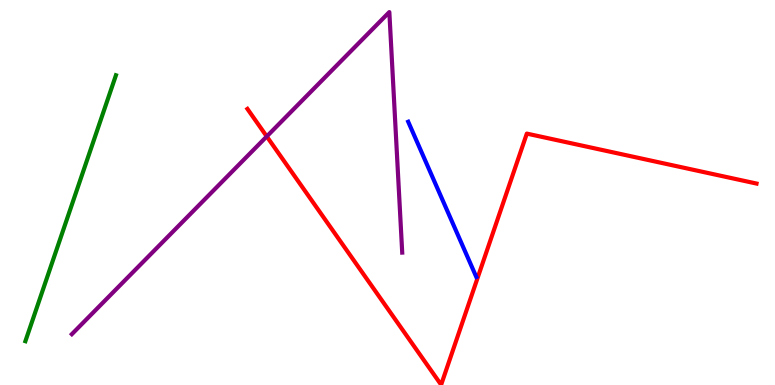[{'lines': ['blue', 'red'], 'intersections': []}, {'lines': ['green', 'red'], 'intersections': []}, {'lines': ['purple', 'red'], 'intersections': [{'x': 3.44, 'y': 6.46}]}, {'lines': ['blue', 'green'], 'intersections': []}, {'lines': ['blue', 'purple'], 'intersections': []}, {'lines': ['green', 'purple'], 'intersections': []}]